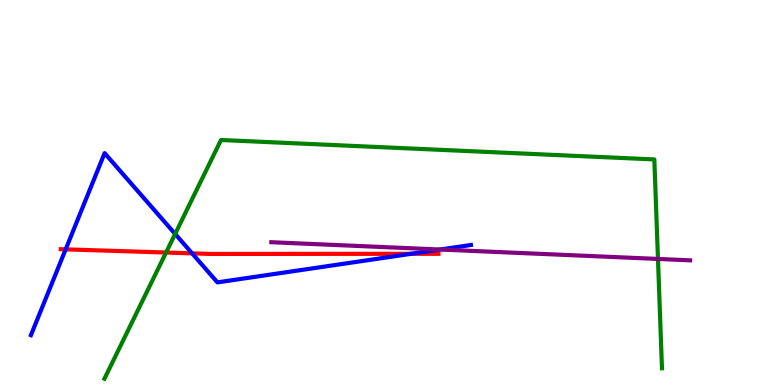[{'lines': ['blue', 'red'], 'intersections': [{'x': 0.847, 'y': 3.52}, {'x': 2.48, 'y': 3.42}, {'x': 5.3, 'y': 3.41}]}, {'lines': ['green', 'red'], 'intersections': [{'x': 2.14, 'y': 3.44}]}, {'lines': ['purple', 'red'], 'intersections': []}, {'lines': ['blue', 'green'], 'intersections': [{'x': 2.26, 'y': 3.92}]}, {'lines': ['blue', 'purple'], 'intersections': [{'x': 5.68, 'y': 3.52}]}, {'lines': ['green', 'purple'], 'intersections': [{'x': 8.49, 'y': 3.27}]}]